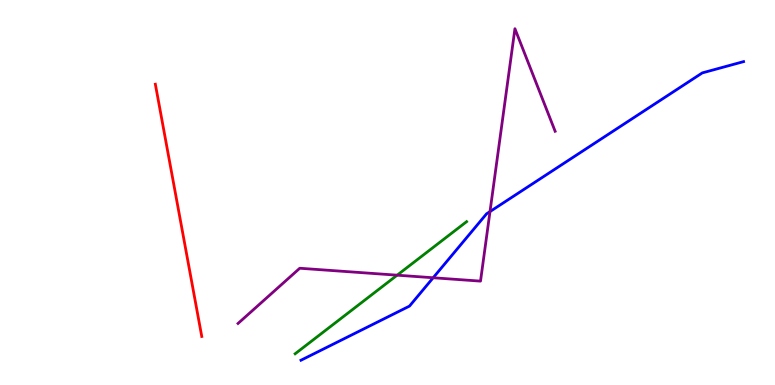[{'lines': ['blue', 'red'], 'intersections': []}, {'lines': ['green', 'red'], 'intersections': []}, {'lines': ['purple', 'red'], 'intersections': []}, {'lines': ['blue', 'green'], 'intersections': []}, {'lines': ['blue', 'purple'], 'intersections': [{'x': 5.59, 'y': 2.79}, {'x': 6.32, 'y': 4.5}]}, {'lines': ['green', 'purple'], 'intersections': [{'x': 5.12, 'y': 2.85}]}]